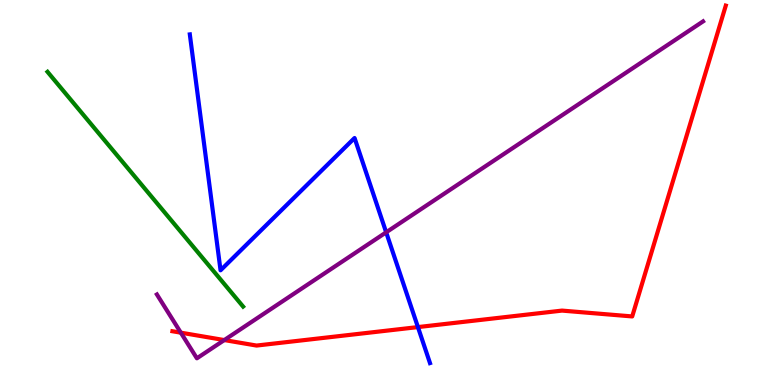[{'lines': ['blue', 'red'], 'intersections': [{'x': 5.39, 'y': 1.5}]}, {'lines': ['green', 'red'], 'intersections': []}, {'lines': ['purple', 'red'], 'intersections': [{'x': 2.33, 'y': 1.36}, {'x': 2.89, 'y': 1.17}]}, {'lines': ['blue', 'green'], 'intersections': []}, {'lines': ['blue', 'purple'], 'intersections': [{'x': 4.98, 'y': 3.97}]}, {'lines': ['green', 'purple'], 'intersections': []}]